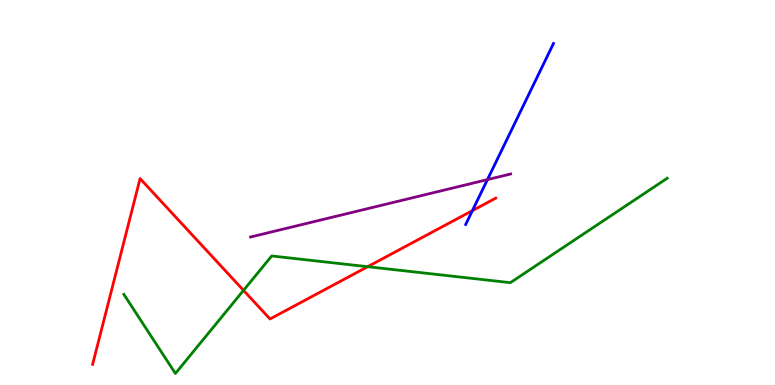[{'lines': ['blue', 'red'], 'intersections': [{'x': 6.1, 'y': 4.53}]}, {'lines': ['green', 'red'], 'intersections': [{'x': 3.14, 'y': 2.46}, {'x': 4.74, 'y': 3.07}]}, {'lines': ['purple', 'red'], 'intersections': []}, {'lines': ['blue', 'green'], 'intersections': []}, {'lines': ['blue', 'purple'], 'intersections': [{'x': 6.29, 'y': 5.33}]}, {'lines': ['green', 'purple'], 'intersections': []}]